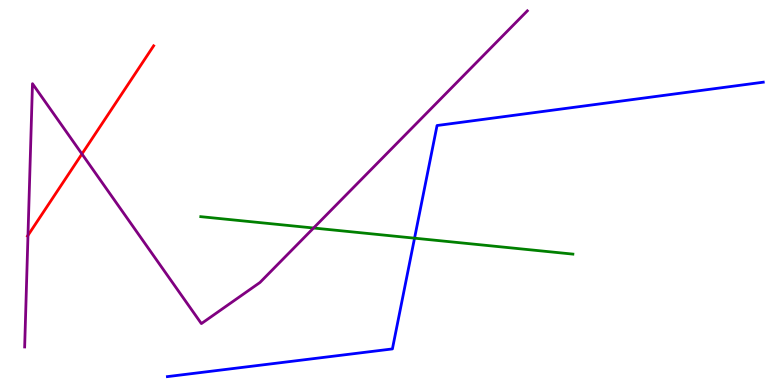[{'lines': ['blue', 'red'], 'intersections': []}, {'lines': ['green', 'red'], 'intersections': []}, {'lines': ['purple', 'red'], 'intersections': [{'x': 0.361, 'y': 3.89}, {'x': 1.06, 'y': 6.0}]}, {'lines': ['blue', 'green'], 'intersections': [{'x': 5.35, 'y': 3.81}]}, {'lines': ['blue', 'purple'], 'intersections': []}, {'lines': ['green', 'purple'], 'intersections': [{'x': 4.05, 'y': 4.08}]}]